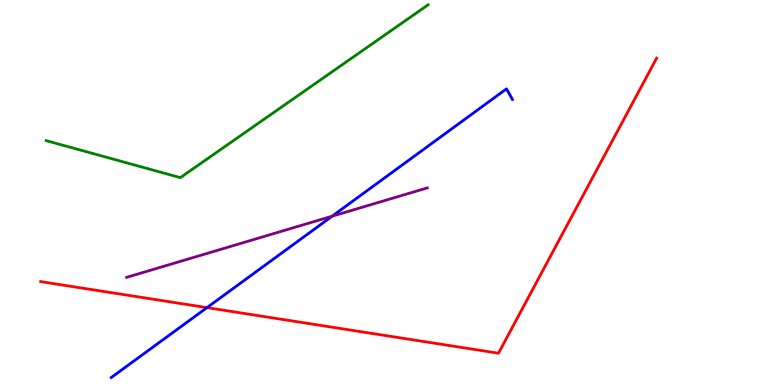[{'lines': ['blue', 'red'], 'intersections': [{'x': 2.67, 'y': 2.01}]}, {'lines': ['green', 'red'], 'intersections': []}, {'lines': ['purple', 'red'], 'intersections': []}, {'lines': ['blue', 'green'], 'intersections': []}, {'lines': ['blue', 'purple'], 'intersections': [{'x': 4.29, 'y': 4.38}]}, {'lines': ['green', 'purple'], 'intersections': []}]